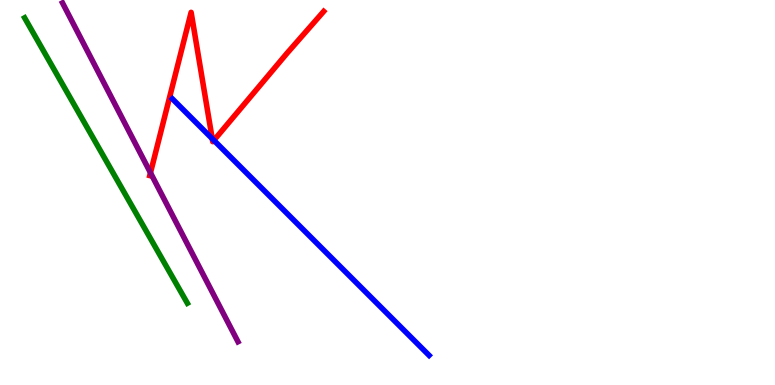[{'lines': ['blue', 'red'], 'intersections': [{'x': 2.74, 'y': 6.4}, {'x': 2.76, 'y': 6.35}]}, {'lines': ['green', 'red'], 'intersections': []}, {'lines': ['purple', 'red'], 'intersections': [{'x': 1.94, 'y': 5.51}]}, {'lines': ['blue', 'green'], 'intersections': []}, {'lines': ['blue', 'purple'], 'intersections': []}, {'lines': ['green', 'purple'], 'intersections': []}]